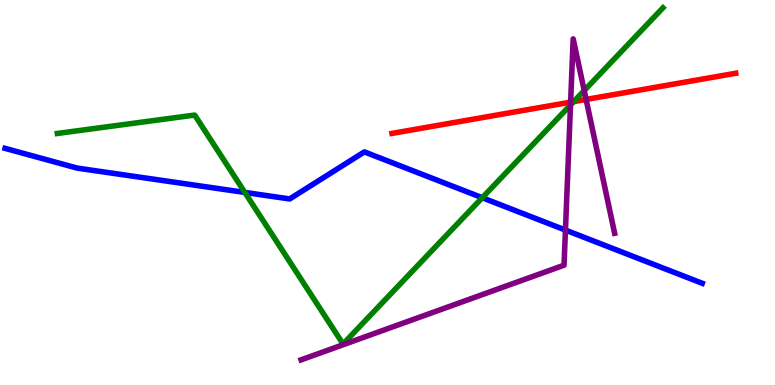[{'lines': ['blue', 'red'], 'intersections': []}, {'lines': ['green', 'red'], 'intersections': [{'x': 7.4, 'y': 7.36}]}, {'lines': ['purple', 'red'], 'intersections': [{'x': 7.36, 'y': 7.35}, {'x': 7.56, 'y': 7.42}]}, {'lines': ['blue', 'green'], 'intersections': [{'x': 3.16, 'y': 5.0}, {'x': 6.22, 'y': 4.86}]}, {'lines': ['blue', 'purple'], 'intersections': [{'x': 7.3, 'y': 4.02}]}, {'lines': ['green', 'purple'], 'intersections': [{'x': 7.36, 'y': 7.27}, {'x': 7.54, 'y': 7.65}]}]